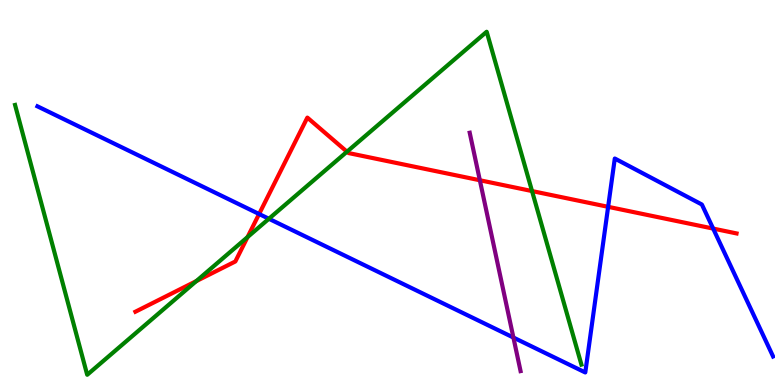[{'lines': ['blue', 'red'], 'intersections': [{'x': 3.34, 'y': 4.44}, {'x': 7.85, 'y': 4.63}, {'x': 9.2, 'y': 4.06}]}, {'lines': ['green', 'red'], 'intersections': [{'x': 2.53, 'y': 2.7}, {'x': 3.19, 'y': 3.84}, {'x': 4.48, 'y': 6.06}, {'x': 6.86, 'y': 5.04}]}, {'lines': ['purple', 'red'], 'intersections': [{'x': 6.19, 'y': 5.32}]}, {'lines': ['blue', 'green'], 'intersections': [{'x': 3.47, 'y': 4.32}]}, {'lines': ['blue', 'purple'], 'intersections': [{'x': 6.62, 'y': 1.23}]}, {'lines': ['green', 'purple'], 'intersections': []}]